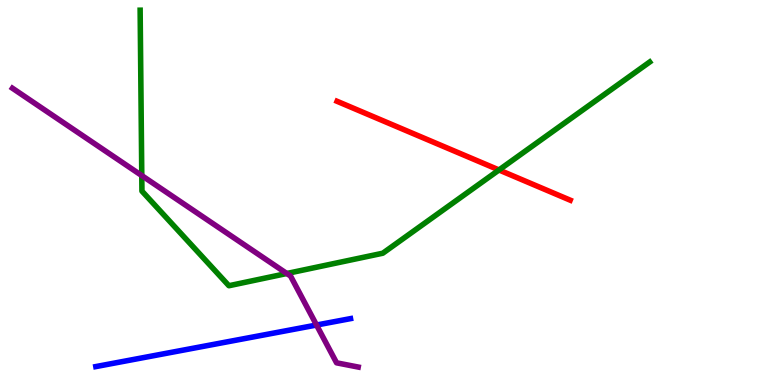[{'lines': ['blue', 'red'], 'intersections': []}, {'lines': ['green', 'red'], 'intersections': [{'x': 6.44, 'y': 5.59}]}, {'lines': ['purple', 'red'], 'intersections': []}, {'lines': ['blue', 'green'], 'intersections': []}, {'lines': ['blue', 'purple'], 'intersections': [{'x': 4.08, 'y': 1.56}]}, {'lines': ['green', 'purple'], 'intersections': [{'x': 1.83, 'y': 5.44}, {'x': 3.7, 'y': 2.9}]}]